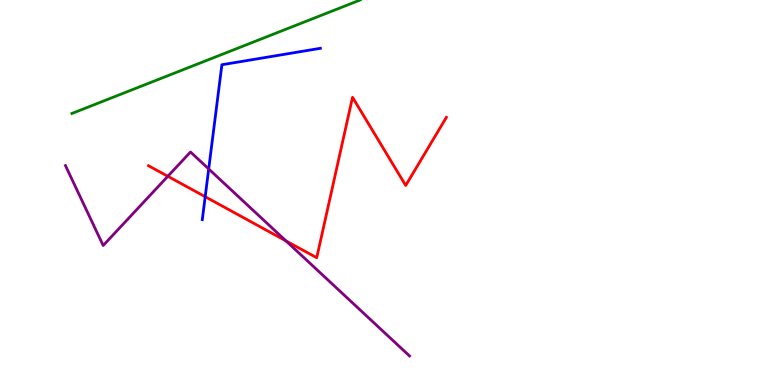[{'lines': ['blue', 'red'], 'intersections': [{'x': 2.65, 'y': 4.89}]}, {'lines': ['green', 'red'], 'intersections': []}, {'lines': ['purple', 'red'], 'intersections': [{'x': 2.17, 'y': 5.42}, {'x': 3.69, 'y': 3.74}]}, {'lines': ['blue', 'green'], 'intersections': []}, {'lines': ['blue', 'purple'], 'intersections': [{'x': 2.69, 'y': 5.61}]}, {'lines': ['green', 'purple'], 'intersections': []}]